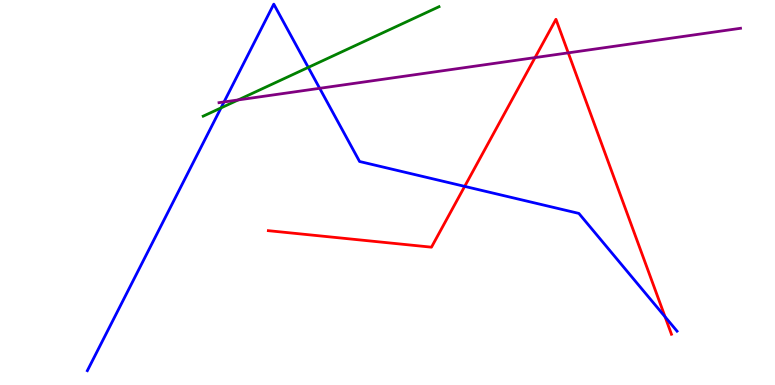[{'lines': ['blue', 'red'], 'intersections': [{'x': 6.0, 'y': 5.16}, {'x': 8.58, 'y': 1.77}]}, {'lines': ['green', 'red'], 'intersections': []}, {'lines': ['purple', 'red'], 'intersections': [{'x': 6.9, 'y': 8.5}, {'x': 7.33, 'y': 8.63}]}, {'lines': ['blue', 'green'], 'intersections': [{'x': 2.85, 'y': 7.2}, {'x': 3.98, 'y': 8.25}]}, {'lines': ['blue', 'purple'], 'intersections': [{'x': 2.89, 'y': 7.35}, {'x': 4.12, 'y': 7.71}]}, {'lines': ['green', 'purple'], 'intersections': [{'x': 3.07, 'y': 7.4}]}]